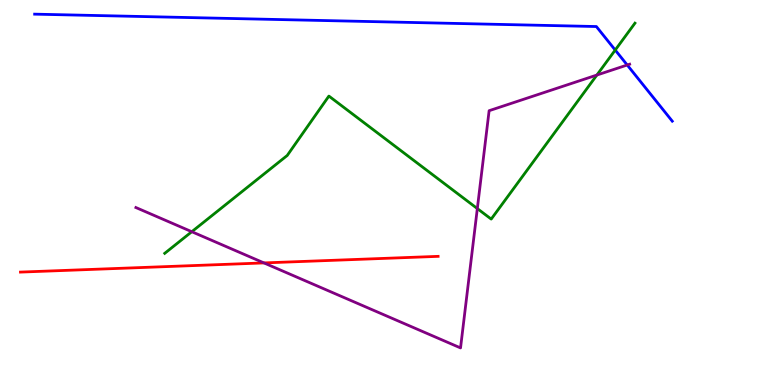[{'lines': ['blue', 'red'], 'intersections': []}, {'lines': ['green', 'red'], 'intersections': []}, {'lines': ['purple', 'red'], 'intersections': [{'x': 3.41, 'y': 3.17}]}, {'lines': ['blue', 'green'], 'intersections': [{'x': 7.94, 'y': 8.7}]}, {'lines': ['blue', 'purple'], 'intersections': [{'x': 8.09, 'y': 8.31}]}, {'lines': ['green', 'purple'], 'intersections': [{'x': 2.47, 'y': 3.98}, {'x': 6.16, 'y': 4.58}, {'x': 7.7, 'y': 8.05}]}]